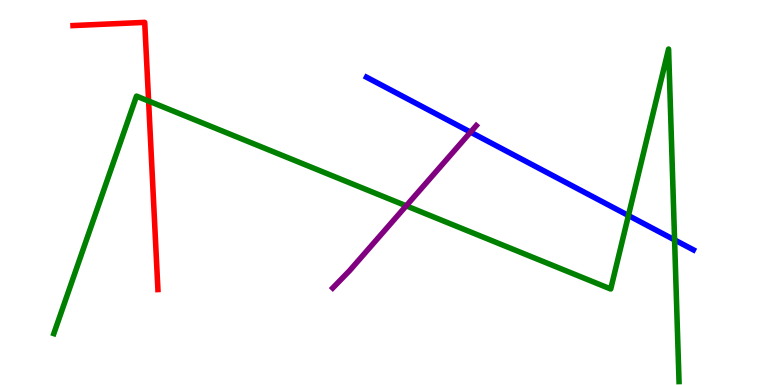[{'lines': ['blue', 'red'], 'intersections': []}, {'lines': ['green', 'red'], 'intersections': [{'x': 1.92, 'y': 7.38}]}, {'lines': ['purple', 'red'], 'intersections': []}, {'lines': ['blue', 'green'], 'intersections': [{'x': 8.11, 'y': 4.4}, {'x': 8.7, 'y': 3.77}]}, {'lines': ['blue', 'purple'], 'intersections': [{'x': 6.07, 'y': 6.57}]}, {'lines': ['green', 'purple'], 'intersections': [{'x': 5.24, 'y': 4.65}]}]